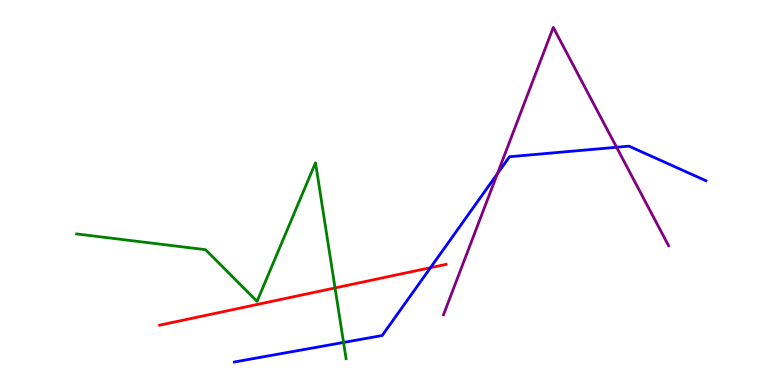[{'lines': ['blue', 'red'], 'intersections': [{'x': 5.55, 'y': 3.05}]}, {'lines': ['green', 'red'], 'intersections': [{'x': 4.32, 'y': 2.52}]}, {'lines': ['purple', 'red'], 'intersections': []}, {'lines': ['blue', 'green'], 'intersections': [{'x': 4.43, 'y': 1.11}]}, {'lines': ['blue', 'purple'], 'intersections': [{'x': 6.42, 'y': 5.49}, {'x': 7.96, 'y': 6.17}]}, {'lines': ['green', 'purple'], 'intersections': []}]